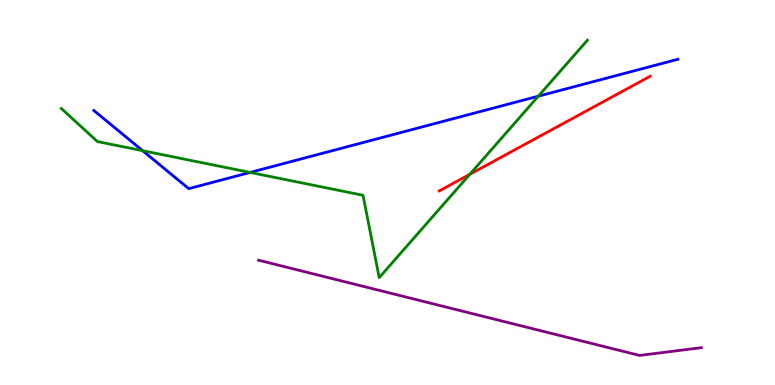[{'lines': ['blue', 'red'], 'intersections': []}, {'lines': ['green', 'red'], 'intersections': [{'x': 6.06, 'y': 5.47}]}, {'lines': ['purple', 'red'], 'intersections': []}, {'lines': ['blue', 'green'], 'intersections': [{'x': 1.84, 'y': 6.09}, {'x': 3.23, 'y': 5.52}, {'x': 6.95, 'y': 7.5}]}, {'lines': ['blue', 'purple'], 'intersections': []}, {'lines': ['green', 'purple'], 'intersections': []}]